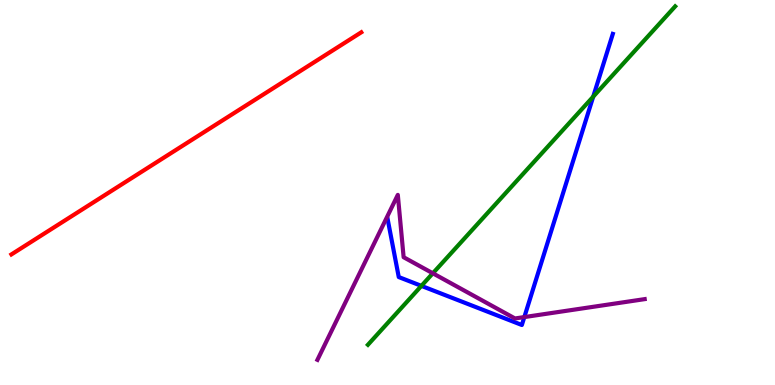[{'lines': ['blue', 'red'], 'intersections': []}, {'lines': ['green', 'red'], 'intersections': []}, {'lines': ['purple', 'red'], 'intersections': []}, {'lines': ['blue', 'green'], 'intersections': [{'x': 5.44, 'y': 2.57}, {'x': 7.65, 'y': 7.49}]}, {'lines': ['blue', 'purple'], 'intersections': [{'x': 6.77, 'y': 1.76}]}, {'lines': ['green', 'purple'], 'intersections': [{'x': 5.58, 'y': 2.9}]}]